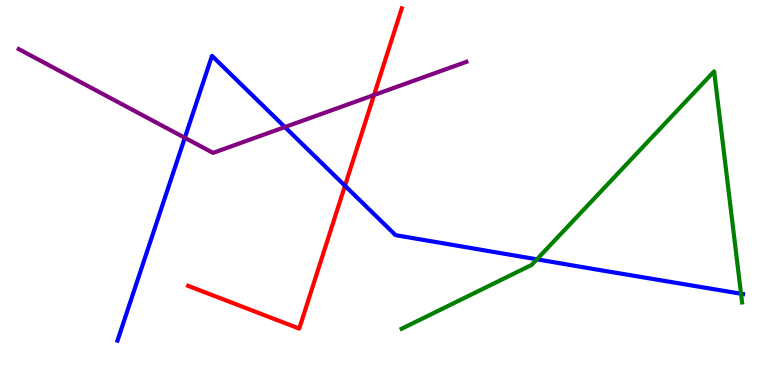[{'lines': ['blue', 'red'], 'intersections': [{'x': 4.45, 'y': 5.18}]}, {'lines': ['green', 'red'], 'intersections': []}, {'lines': ['purple', 'red'], 'intersections': [{'x': 4.83, 'y': 7.53}]}, {'lines': ['blue', 'green'], 'intersections': [{'x': 6.93, 'y': 3.26}, {'x': 9.56, 'y': 2.37}]}, {'lines': ['blue', 'purple'], 'intersections': [{'x': 2.38, 'y': 6.42}, {'x': 3.68, 'y': 6.7}]}, {'lines': ['green', 'purple'], 'intersections': []}]